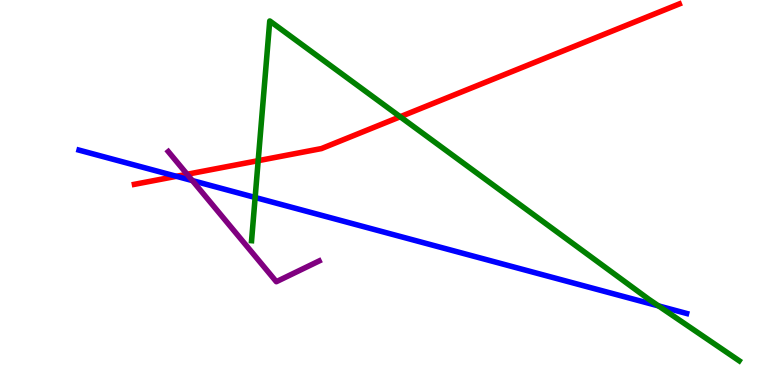[{'lines': ['blue', 'red'], 'intersections': [{'x': 2.28, 'y': 5.42}]}, {'lines': ['green', 'red'], 'intersections': [{'x': 3.33, 'y': 5.83}, {'x': 5.16, 'y': 6.97}]}, {'lines': ['purple', 'red'], 'intersections': [{'x': 2.41, 'y': 5.47}]}, {'lines': ['blue', 'green'], 'intersections': [{'x': 3.29, 'y': 4.87}, {'x': 8.5, 'y': 2.05}]}, {'lines': ['blue', 'purple'], 'intersections': [{'x': 2.48, 'y': 5.31}]}, {'lines': ['green', 'purple'], 'intersections': []}]